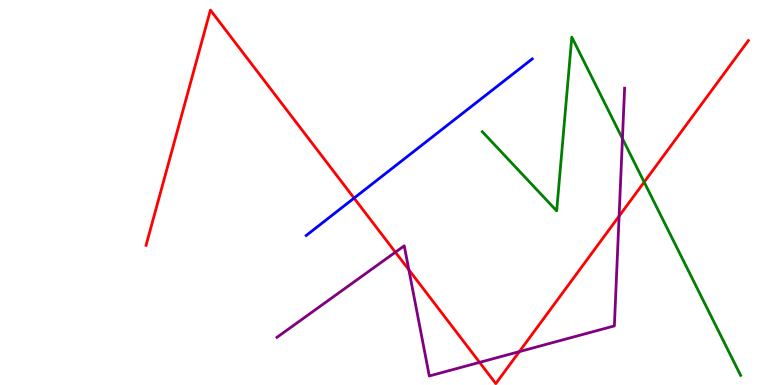[{'lines': ['blue', 'red'], 'intersections': [{'x': 4.57, 'y': 4.85}]}, {'lines': ['green', 'red'], 'intersections': [{'x': 8.31, 'y': 5.27}]}, {'lines': ['purple', 'red'], 'intersections': [{'x': 5.1, 'y': 3.45}, {'x': 5.28, 'y': 2.99}, {'x': 6.19, 'y': 0.588}, {'x': 6.7, 'y': 0.867}, {'x': 7.99, 'y': 4.39}]}, {'lines': ['blue', 'green'], 'intersections': []}, {'lines': ['blue', 'purple'], 'intersections': []}, {'lines': ['green', 'purple'], 'intersections': [{'x': 8.03, 'y': 6.4}]}]